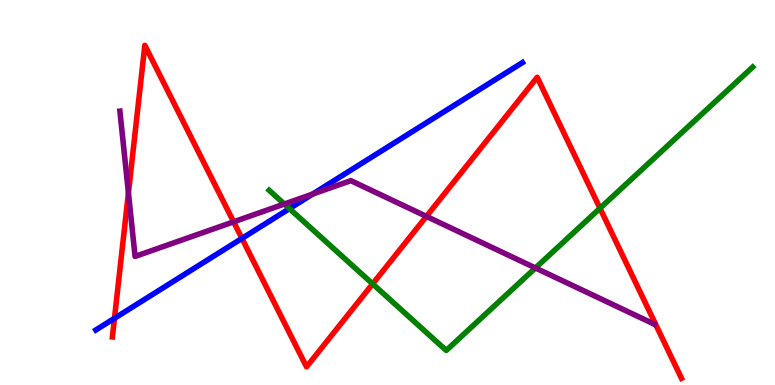[{'lines': ['blue', 'red'], 'intersections': [{'x': 1.48, 'y': 1.73}, {'x': 3.12, 'y': 3.81}]}, {'lines': ['green', 'red'], 'intersections': [{'x': 4.81, 'y': 2.63}, {'x': 7.74, 'y': 4.59}]}, {'lines': ['purple', 'red'], 'intersections': [{'x': 1.66, 'y': 4.99}, {'x': 3.01, 'y': 4.24}, {'x': 5.5, 'y': 4.38}]}, {'lines': ['blue', 'green'], 'intersections': [{'x': 3.73, 'y': 4.58}]}, {'lines': ['blue', 'purple'], 'intersections': [{'x': 4.03, 'y': 4.96}]}, {'lines': ['green', 'purple'], 'intersections': [{'x': 3.67, 'y': 4.7}, {'x': 6.91, 'y': 3.04}]}]